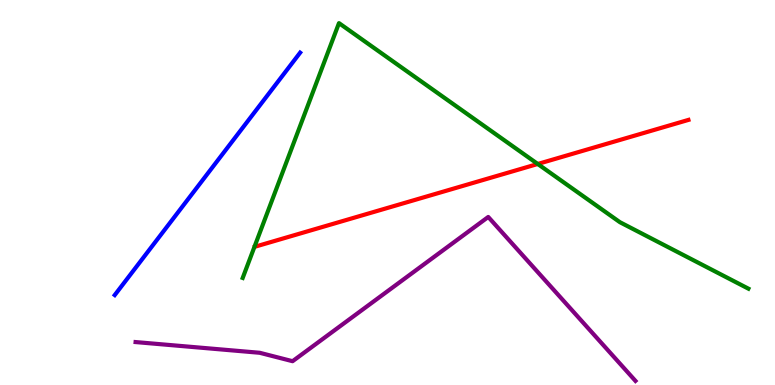[{'lines': ['blue', 'red'], 'intersections': []}, {'lines': ['green', 'red'], 'intersections': [{'x': 6.94, 'y': 5.74}]}, {'lines': ['purple', 'red'], 'intersections': []}, {'lines': ['blue', 'green'], 'intersections': []}, {'lines': ['blue', 'purple'], 'intersections': []}, {'lines': ['green', 'purple'], 'intersections': []}]